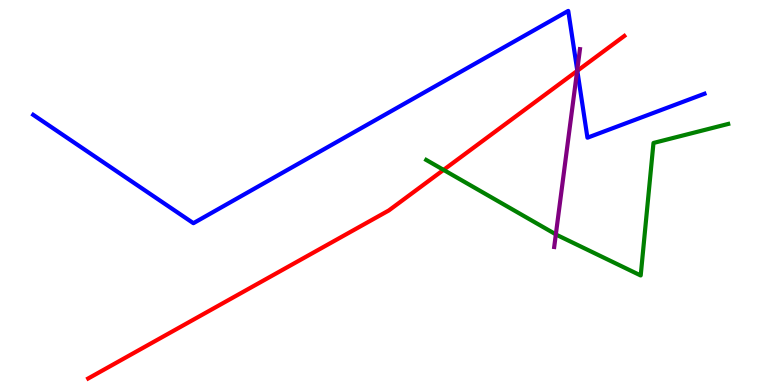[{'lines': ['blue', 'red'], 'intersections': [{'x': 7.45, 'y': 8.16}]}, {'lines': ['green', 'red'], 'intersections': [{'x': 5.72, 'y': 5.59}]}, {'lines': ['purple', 'red'], 'intersections': [{'x': 7.45, 'y': 8.16}]}, {'lines': ['blue', 'green'], 'intersections': []}, {'lines': ['blue', 'purple'], 'intersections': [{'x': 7.45, 'y': 8.18}]}, {'lines': ['green', 'purple'], 'intersections': [{'x': 7.17, 'y': 3.91}]}]